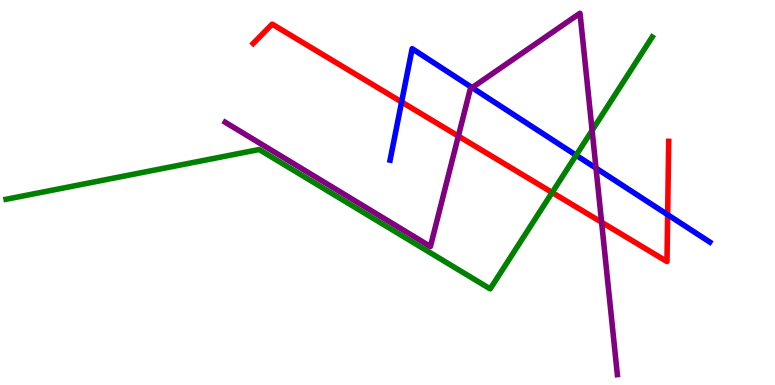[{'lines': ['blue', 'red'], 'intersections': [{'x': 5.18, 'y': 7.35}, {'x': 8.61, 'y': 4.42}]}, {'lines': ['green', 'red'], 'intersections': [{'x': 7.12, 'y': 5.0}]}, {'lines': ['purple', 'red'], 'intersections': [{'x': 5.91, 'y': 6.46}, {'x': 7.76, 'y': 4.23}]}, {'lines': ['blue', 'green'], 'intersections': [{'x': 7.43, 'y': 5.97}]}, {'lines': ['blue', 'purple'], 'intersections': [{'x': 6.09, 'y': 7.72}, {'x': 7.69, 'y': 5.63}]}, {'lines': ['green', 'purple'], 'intersections': [{'x': 7.64, 'y': 6.61}]}]